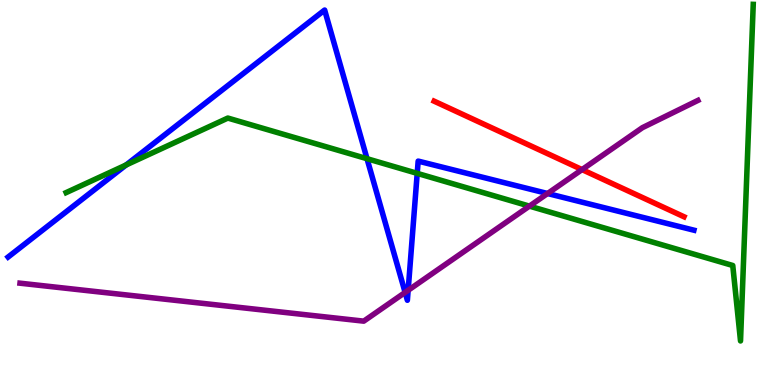[{'lines': ['blue', 'red'], 'intersections': []}, {'lines': ['green', 'red'], 'intersections': []}, {'lines': ['purple', 'red'], 'intersections': [{'x': 7.51, 'y': 5.59}]}, {'lines': ['blue', 'green'], 'intersections': [{'x': 1.63, 'y': 5.72}, {'x': 4.74, 'y': 5.88}, {'x': 5.38, 'y': 5.5}]}, {'lines': ['blue', 'purple'], 'intersections': [{'x': 5.23, 'y': 2.4}, {'x': 5.27, 'y': 2.46}, {'x': 7.07, 'y': 4.97}]}, {'lines': ['green', 'purple'], 'intersections': [{'x': 6.83, 'y': 4.65}]}]